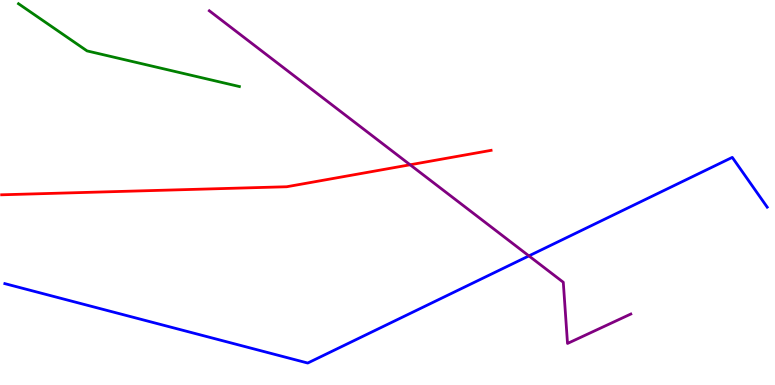[{'lines': ['blue', 'red'], 'intersections': []}, {'lines': ['green', 'red'], 'intersections': []}, {'lines': ['purple', 'red'], 'intersections': [{'x': 5.29, 'y': 5.72}]}, {'lines': ['blue', 'green'], 'intersections': []}, {'lines': ['blue', 'purple'], 'intersections': [{'x': 6.82, 'y': 3.35}]}, {'lines': ['green', 'purple'], 'intersections': []}]